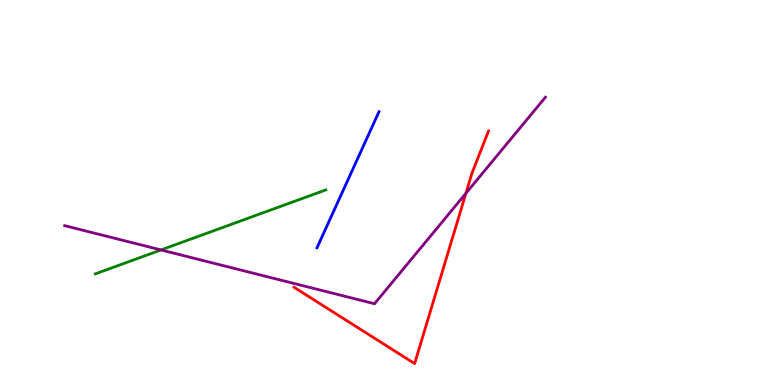[{'lines': ['blue', 'red'], 'intersections': []}, {'lines': ['green', 'red'], 'intersections': []}, {'lines': ['purple', 'red'], 'intersections': [{'x': 6.01, 'y': 4.98}]}, {'lines': ['blue', 'green'], 'intersections': []}, {'lines': ['blue', 'purple'], 'intersections': []}, {'lines': ['green', 'purple'], 'intersections': [{'x': 2.08, 'y': 3.51}]}]